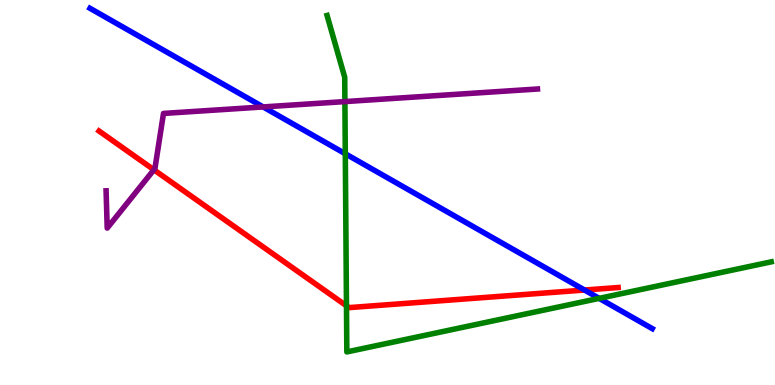[{'lines': ['blue', 'red'], 'intersections': [{'x': 7.54, 'y': 2.47}]}, {'lines': ['green', 'red'], 'intersections': [{'x': 4.47, 'y': 2.06}]}, {'lines': ['purple', 'red'], 'intersections': [{'x': 1.99, 'y': 5.59}]}, {'lines': ['blue', 'green'], 'intersections': [{'x': 4.46, 'y': 6.01}, {'x': 7.73, 'y': 2.25}]}, {'lines': ['blue', 'purple'], 'intersections': [{'x': 3.4, 'y': 7.22}]}, {'lines': ['green', 'purple'], 'intersections': [{'x': 4.45, 'y': 7.36}]}]